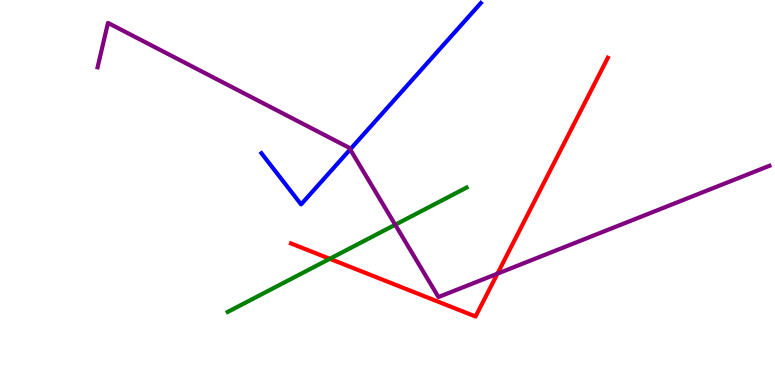[{'lines': ['blue', 'red'], 'intersections': []}, {'lines': ['green', 'red'], 'intersections': [{'x': 4.26, 'y': 3.28}]}, {'lines': ['purple', 'red'], 'intersections': [{'x': 6.42, 'y': 2.89}]}, {'lines': ['blue', 'green'], 'intersections': []}, {'lines': ['blue', 'purple'], 'intersections': [{'x': 4.52, 'y': 6.12}]}, {'lines': ['green', 'purple'], 'intersections': [{'x': 5.1, 'y': 4.16}]}]